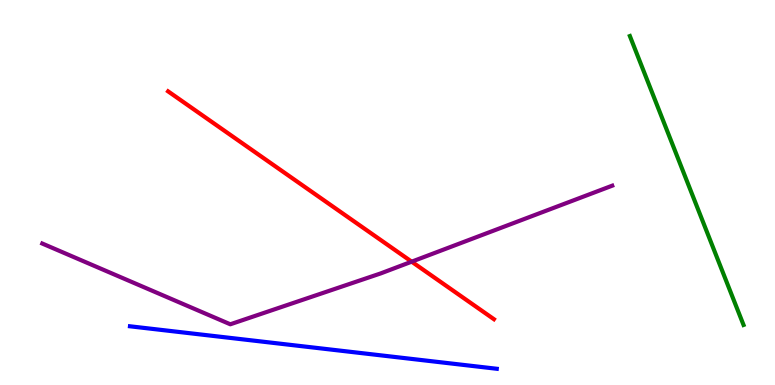[{'lines': ['blue', 'red'], 'intersections': []}, {'lines': ['green', 'red'], 'intersections': []}, {'lines': ['purple', 'red'], 'intersections': [{'x': 5.31, 'y': 3.2}]}, {'lines': ['blue', 'green'], 'intersections': []}, {'lines': ['blue', 'purple'], 'intersections': []}, {'lines': ['green', 'purple'], 'intersections': []}]